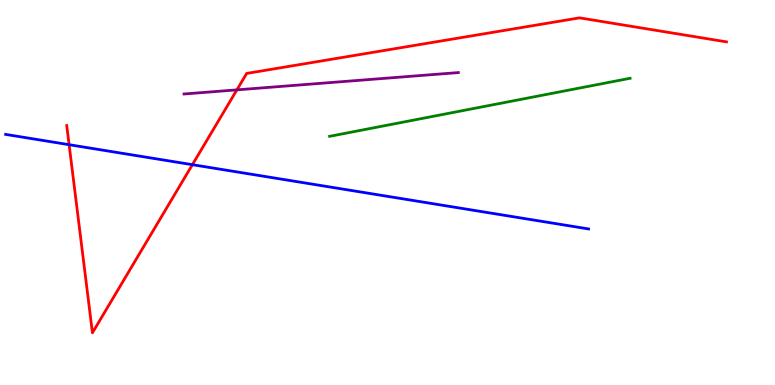[{'lines': ['blue', 'red'], 'intersections': [{'x': 0.892, 'y': 6.24}, {'x': 2.48, 'y': 5.72}]}, {'lines': ['green', 'red'], 'intersections': []}, {'lines': ['purple', 'red'], 'intersections': [{'x': 3.06, 'y': 7.67}]}, {'lines': ['blue', 'green'], 'intersections': []}, {'lines': ['blue', 'purple'], 'intersections': []}, {'lines': ['green', 'purple'], 'intersections': []}]